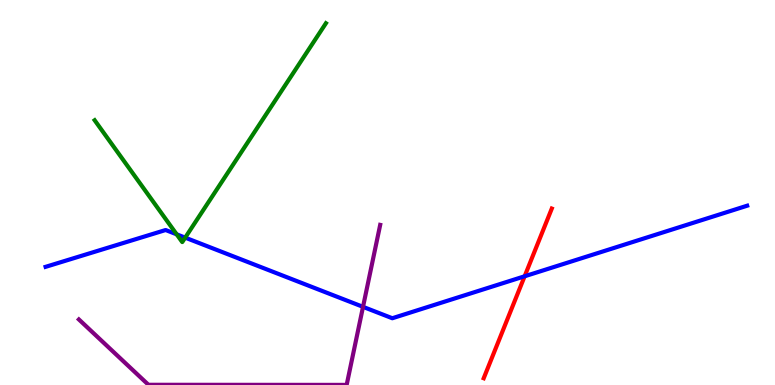[{'lines': ['blue', 'red'], 'intersections': [{'x': 6.77, 'y': 2.82}]}, {'lines': ['green', 'red'], 'intersections': []}, {'lines': ['purple', 'red'], 'intersections': []}, {'lines': ['blue', 'green'], 'intersections': [{'x': 2.28, 'y': 3.91}, {'x': 2.39, 'y': 3.83}]}, {'lines': ['blue', 'purple'], 'intersections': [{'x': 4.68, 'y': 2.03}]}, {'lines': ['green', 'purple'], 'intersections': []}]